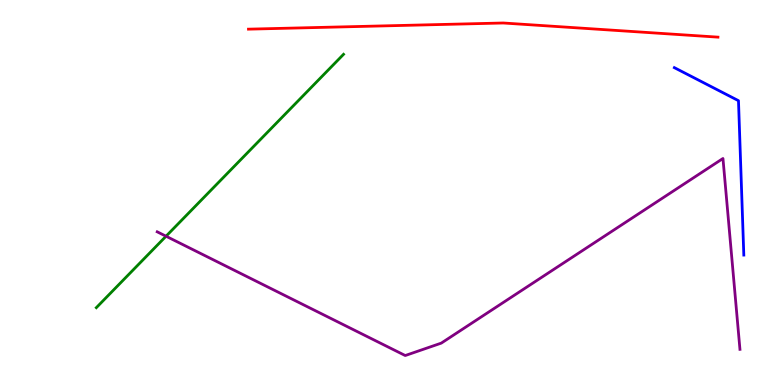[{'lines': ['blue', 'red'], 'intersections': []}, {'lines': ['green', 'red'], 'intersections': []}, {'lines': ['purple', 'red'], 'intersections': []}, {'lines': ['blue', 'green'], 'intersections': []}, {'lines': ['blue', 'purple'], 'intersections': []}, {'lines': ['green', 'purple'], 'intersections': [{'x': 2.14, 'y': 3.86}]}]